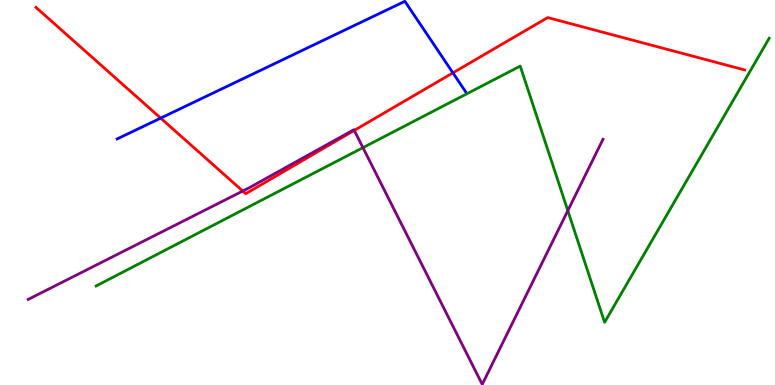[{'lines': ['blue', 'red'], 'intersections': [{'x': 2.07, 'y': 6.93}, {'x': 5.84, 'y': 8.11}]}, {'lines': ['green', 'red'], 'intersections': []}, {'lines': ['purple', 'red'], 'intersections': [{'x': 3.13, 'y': 5.04}, {'x': 4.57, 'y': 6.61}]}, {'lines': ['blue', 'green'], 'intersections': []}, {'lines': ['blue', 'purple'], 'intersections': []}, {'lines': ['green', 'purple'], 'intersections': [{'x': 4.68, 'y': 6.17}, {'x': 7.33, 'y': 4.53}]}]